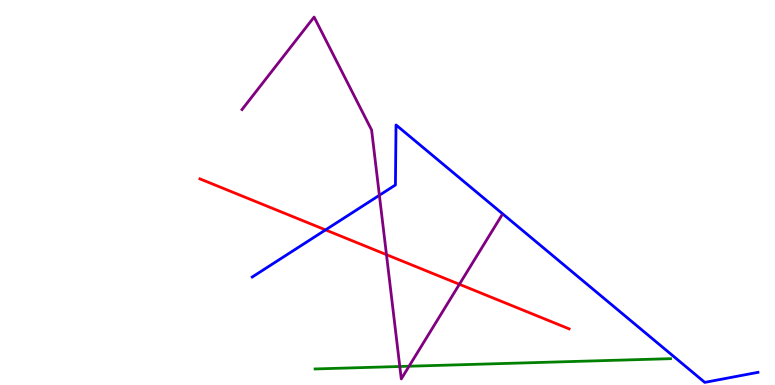[{'lines': ['blue', 'red'], 'intersections': [{'x': 4.2, 'y': 4.03}]}, {'lines': ['green', 'red'], 'intersections': []}, {'lines': ['purple', 'red'], 'intersections': [{'x': 4.99, 'y': 3.39}, {'x': 5.93, 'y': 2.62}]}, {'lines': ['blue', 'green'], 'intersections': []}, {'lines': ['blue', 'purple'], 'intersections': [{'x': 4.9, 'y': 4.93}]}, {'lines': ['green', 'purple'], 'intersections': [{'x': 5.16, 'y': 0.481}, {'x': 5.28, 'y': 0.488}]}]